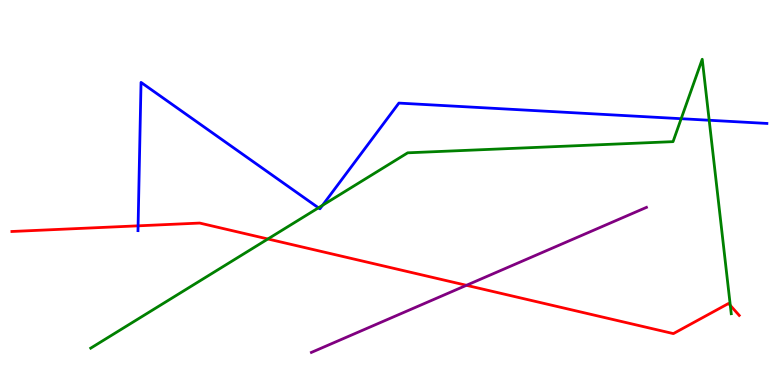[{'lines': ['blue', 'red'], 'intersections': [{'x': 1.78, 'y': 4.13}]}, {'lines': ['green', 'red'], 'intersections': [{'x': 3.46, 'y': 3.79}, {'x': 9.42, 'y': 2.07}]}, {'lines': ['purple', 'red'], 'intersections': [{'x': 6.02, 'y': 2.59}]}, {'lines': ['blue', 'green'], 'intersections': [{'x': 4.11, 'y': 4.6}, {'x': 4.16, 'y': 4.67}, {'x': 8.79, 'y': 6.92}, {'x': 9.15, 'y': 6.88}]}, {'lines': ['blue', 'purple'], 'intersections': []}, {'lines': ['green', 'purple'], 'intersections': []}]